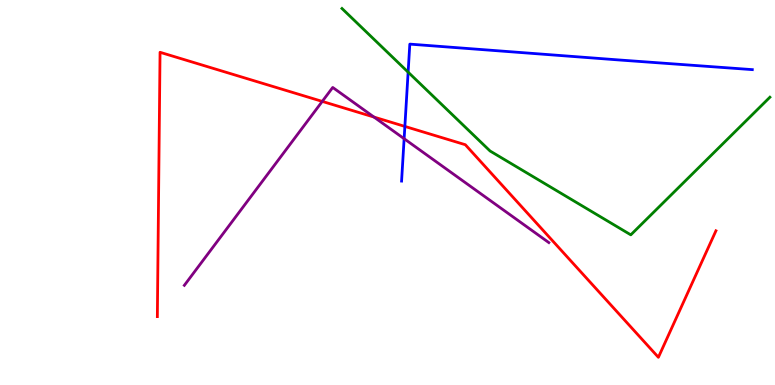[{'lines': ['blue', 'red'], 'intersections': [{'x': 5.22, 'y': 6.72}]}, {'lines': ['green', 'red'], 'intersections': []}, {'lines': ['purple', 'red'], 'intersections': [{'x': 4.16, 'y': 7.37}, {'x': 4.83, 'y': 6.96}]}, {'lines': ['blue', 'green'], 'intersections': [{'x': 5.27, 'y': 8.13}]}, {'lines': ['blue', 'purple'], 'intersections': [{'x': 5.21, 'y': 6.4}]}, {'lines': ['green', 'purple'], 'intersections': []}]